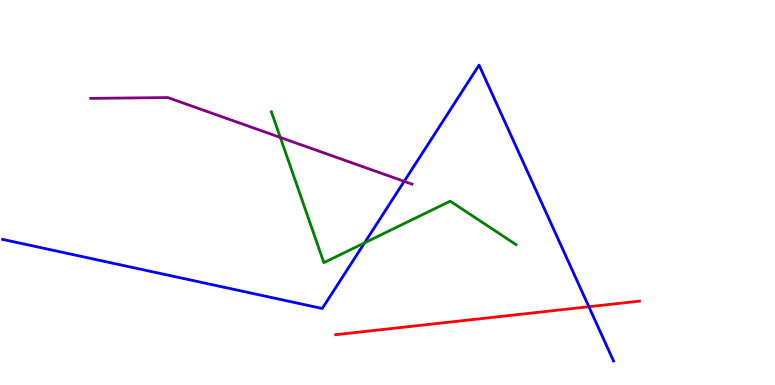[{'lines': ['blue', 'red'], 'intersections': [{'x': 7.6, 'y': 2.03}]}, {'lines': ['green', 'red'], 'intersections': []}, {'lines': ['purple', 'red'], 'intersections': []}, {'lines': ['blue', 'green'], 'intersections': [{'x': 4.7, 'y': 3.69}]}, {'lines': ['blue', 'purple'], 'intersections': [{'x': 5.22, 'y': 5.29}]}, {'lines': ['green', 'purple'], 'intersections': [{'x': 3.62, 'y': 6.43}]}]